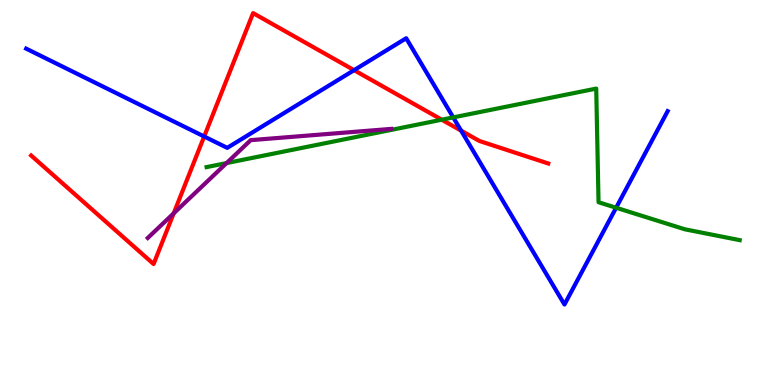[{'lines': ['blue', 'red'], 'intersections': [{'x': 2.63, 'y': 6.45}, {'x': 4.57, 'y': 8.18}, {'x': 5.95, 'y': 6.61}]}, {'lines': ['green', 'red'], 'intersections': [{'x': 5.7, 'y': 6.89}]}, {'lines': ['purple', 'red'], 'intersections': [{'x': 2.24, 'y': 4.46}]}, {'lines': ['blue', 'green'], 'intersections': [{'x': 5.85, 'y': 6.95}, {'x': 7.95, 'y': 4.6}]}, {'lines': ['blue', 'purple'], 'intersections': []}, {'lines': ['green', 'purple'], 'intersections': [{'x': 2.92, 'y': 5.76}]}]